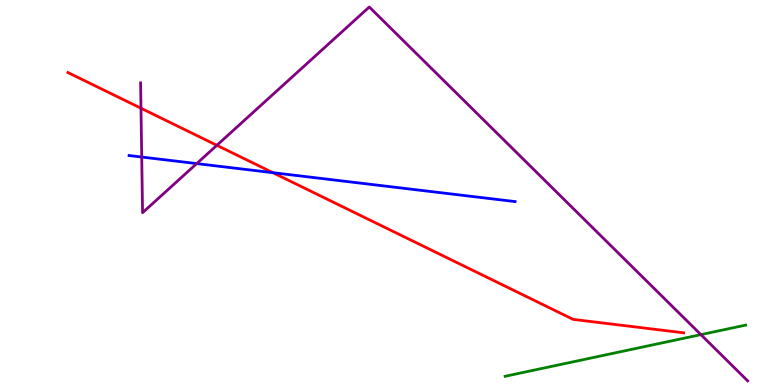[{'lines': ['blue', 'red'], 'intersections': [{'x': 3.52, 'y': 5.51}]}, {'lines': ['green', 'red'], 'intersections': []}, {'lines': ['purple', 'red'], 'intersections': [{'x': 1.82, 'y': 7.19}, {'x': 2.8, 'y': 6.23}]}, {'lines': ['blue', 'green'], 'intersections': []}, {'lines': ['blue', 'purple'], 'intersections': [{'x': 1.83, 'y': 5.92}, {'x': 2.54, 'y': 5.75}]}, {'lines': ['green', 'purple'], 'intersections': [{'x': 9.04, 'y': 1.31}]}]